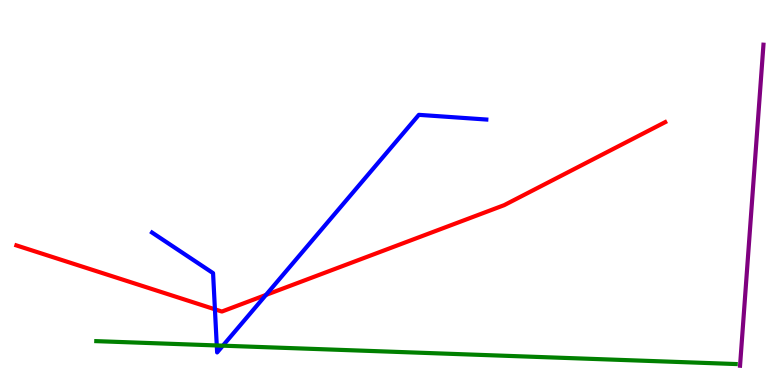[{'lines': ['blue', 'red'], 'intersections': [{'x': 2.77, 'y': 1.97}, {'x': 3.43, 'y': 2.34}]}, {'lines': ['green', 'red'], 'intersections': []}, {'lines': ['purple', 'red'], 'intersections': []}, {'lines': ['blue', 'green'], 'intersections': [{'x': 2.8, 'y': 1.03}, {'x': 2.88, 'y': 1.02}]}, {'lines': ['blue', 'purple'], 'intersections': []}, {'lines': ['green', 'purple'], 'intersections': []}]